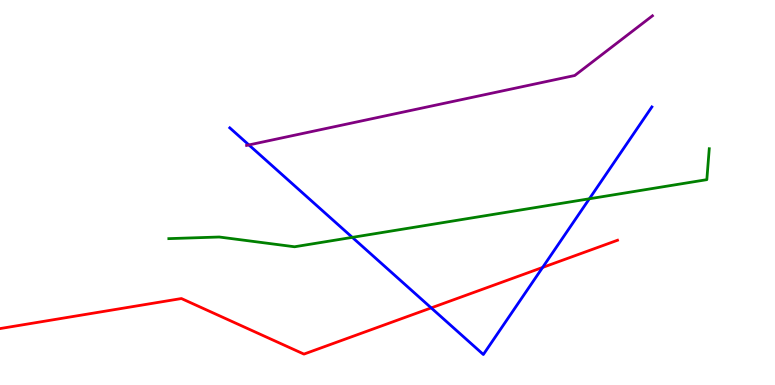[{'lines': ['blue', 'red'], 'intersections': [{'x': 5.56, 'y': 2.0}, {'x': 7.0, 'y': 3.05}]}, {'lines': ['green', 'red'], 'intersections': []}, {'lines': ['purple', 'red'], 'intersections': []}, {'lines': ['blue', 'green'], 'intersections': [{'x': 4.55, 'y': 3.83}, {'x': 7.6, 'y': 4.84}]}, {'lines': ['blue', 'purple'], 'intersections': [{'x': 3.21, 'y': 6.24}]}, {'lines': ['green', 'purple'], 'intersections': []}]